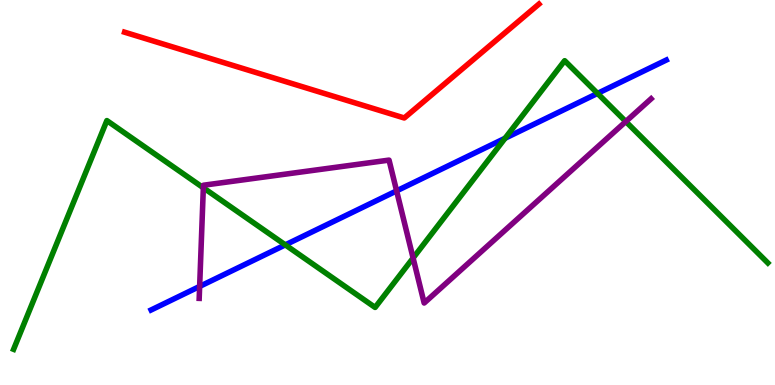[{'lines': ['blue', 'red'], 'intersections': []}, {'lines': ['green', 'red'], 'intersections': []}, {'lines': ['purple', 'red'], 'intersections': []}, {'lines': ['blue', 'green'], 'intersections': [{'x': 3.68, 'y': 3.64}, {'x': 6.52, 'y': 6.41}, {'x': 7.71, 'y': 7.57}]}, {'lines': ['blue', 'purple'], 'intersections': [{'x': 2.58, 'y': 2.56}, {'x': 5.12, 'y': 5.04}]}, {'lines': ['green', 'purple'], 'intersections': [{'x': 2.62, 'y': 5.12}, {'x': 5.33, 'y': 3.3}, {'x': 8.07, 'y': 6.84}]}]